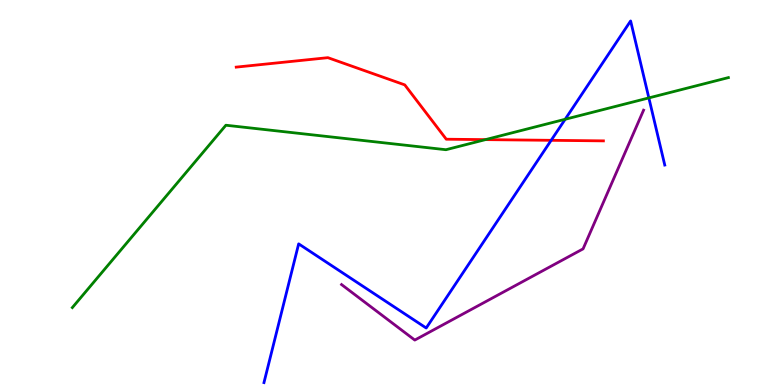[{'lines': ['blue', 'red'], 'intersections': [{'x': 7.11, 'y': 6.36}]}, {'lines': ['green', 'red'], 'intersections': [{'x': 6.26, 'y': 6.37}]}, {'lines': ['purple', 'red'], 'intersections': []}, {'lines': ['blue', 'green'], 'intersections': [{'x': 7.29, 'y': 6.9}, {'x': 8.37, 'y': 7.46}]}, {'lines': ['blue', 'purple'], 'intersections': []}, {'lines': ['green', 'purple'], 'intersections': []}]